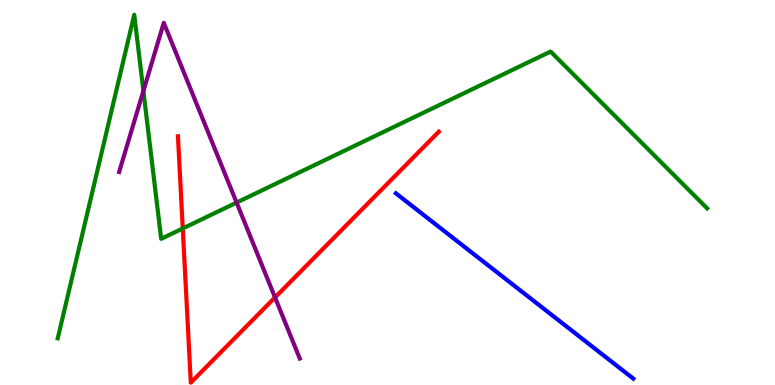[{'lines': ['blue', 'red'], 'intersections': []}, {'lines': ['green', 'red'], 'intersections': [{'x': 2.36, 'y': 4.07}]}, {'lines': ['purple', 'red'], 'intersections': [{'x': 3.55, 'y': 2.27}]}, {'lines': ['blue', 'green'], 'intersections': []}, {'lines': ['blue', 'purple'], 'intersections': []}, {'lines': ['green', 'purple'], 'intersections': [{'x': 1.85, 'y': 7.64}, {'x': 3.05, 'y': 4.74}]}]